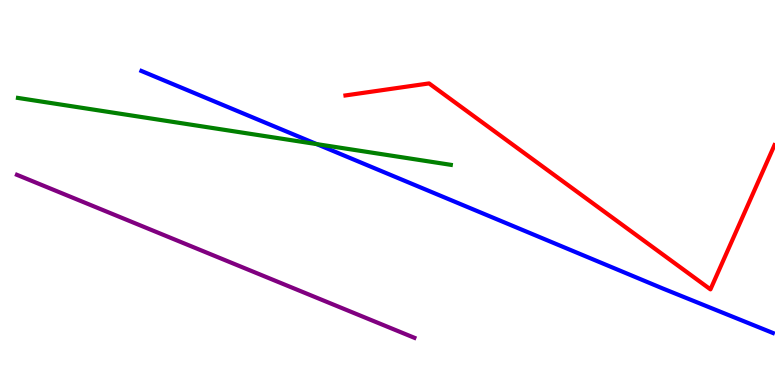[{'lines': ['blue', 'red'], 'intersections': []}, {'lines': ['green', 'red'], 'intersections': []}, {'lines': ['purple', 'red'], 'intersections': []}, {'lines': ['blue', 'green'], 'intersections': [{'x': 4.09, 'y': 6.26}]}, {'lines': ['blue', 'purple'], 'intersections': []}, {'lines': ['green', 'purple'], 'intersections': []}]